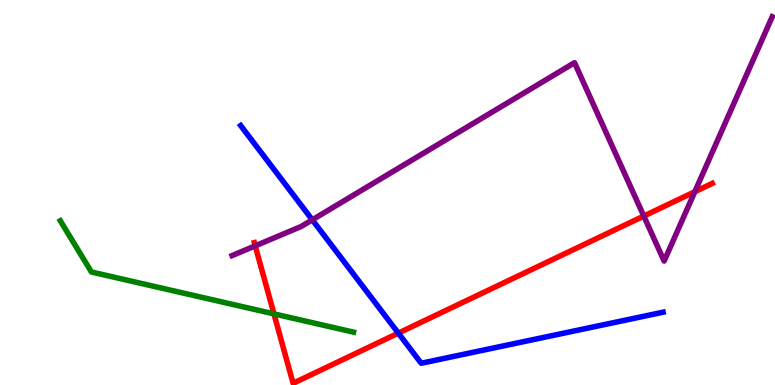[{'lines': ['blue', 'red'], 'intersections': [{'x': 5.14, 'y': 1.35}]}, {'lines': ['green', 'red'], 'intersections': [{'x': 3.54, 'y': 1.85}]}, {'lines': ['purple', 'red'], 'intersections': [{'x': 3.29, 'y': 3.61}, {'x': 8.31, 'y': 4.39}, {'x': 8.97, 'y': 5.02}]}, {'lines': ['blue', 'green'], 'intersections': []}, {'lines': ['blue', 'purple'], 'intersections': [{'x': 4.03, 'y': 4.29}]}, {'lines': ['green', 'purple'], 'intersections': []}]